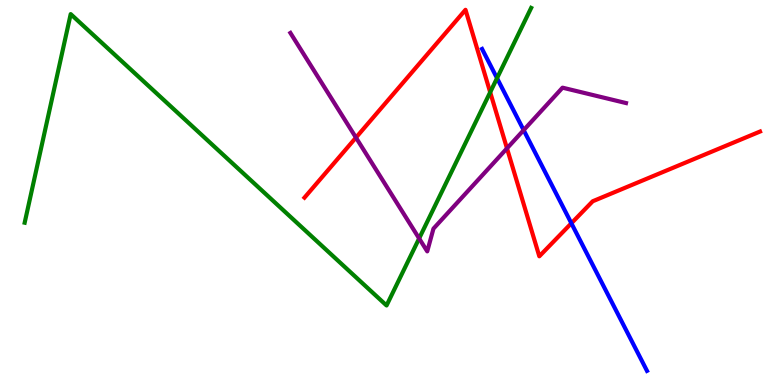[{'lines': ['blue', 'red'], 'intersections': [{'x': 7.37, 'y': 4.2}]}, {'lines': ['green', 'red'], 'intersections': [{'x': 6.33, 'y': 7.6}]}, {'lines': ['purple', 'red'], 'intersections': [{'x': 4.59, 'y': 6.43}, {'x': 6.54, 'y': 6.15}]}, {'lines': ['blue', 'green'], 'intersections': [{'x': 6.41, 'y': 7.97}]}, {'lines': ['blue', 'purple'], 'intersections': [{'x': 6.76, 'y': 6.62}]}, {'lines': ['green', 'purple'], 'intersections': [{'x': 5.41, 'y': 3.81}]}]